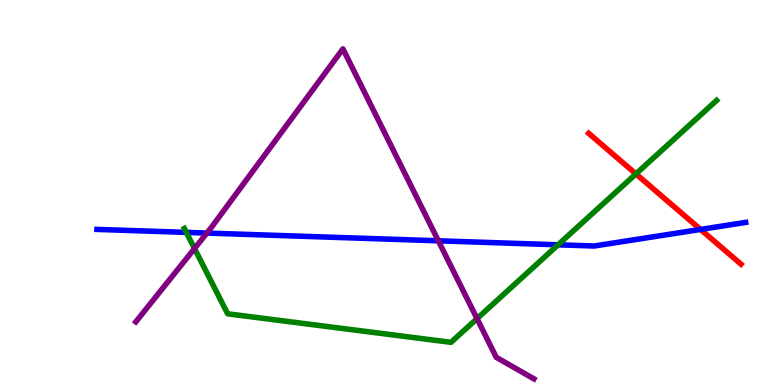[{'lines': ['blue', 'red'], 'intersections': [{'x': 9.04, 'y': 4.04}]}, {'lines': ['green', 'red'], 'intersections': [{'x': 8.21, 'y': 5.48}]}, {'lines': ['purple', 'red'], 'intersections': []}, {'lines': ['blue', 'green'], 'intersections': [{'x': 2.4, 'y': 3.96}, {'x': 7.2, 'y': 3.64}]}, {'lines': ['blue', 'purple'], 'intersections': [{'x': 2.67, 'y': 3.95}, {'x': 5.66, 'y': 3.75}]}, {'lines': ['green', 'purple'], 'intersections': [{'x': 2.51, 'y': 3.55}, {'x': 6.16, 'y': 1.72}]}]